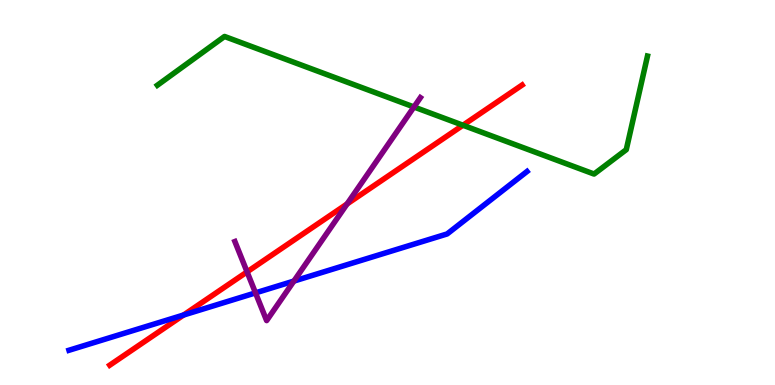[{'lines': ['blue', 'red'], 'intersections': [{'x': 2.37, 'y': 1.82}]}, {'lines': ['green', 'red'], 'intersections': [{'x': 5.97, 'y': 6.75}]}, {'lines': ['purple', 'red'], 'intersections': [{'x': 3.19, 'y': 2.94}, {'x': 4.48, 'y': 4.7}]}, {'lines': ['blue', 'green'], 'intersections': []}, {'lines': ['blue', 'purple'], 'intersections': [{'x': 3.3, 'y': 2.39}, {'x': 3.79, 'y': 2.7}]}, {'lines': ['green', 'purple'], 'intersections': [{'x': 5.34, 'y': 7.22}]}]